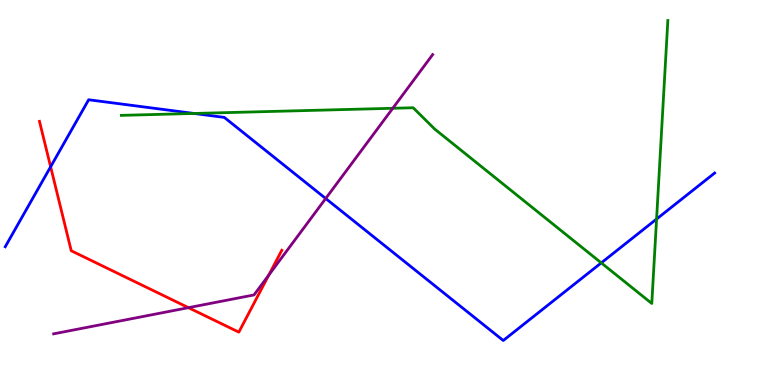[{'lines': ['blue', 'red'], 'intersections': [{'x': 0.653, 'y': 5.67}]}, {'lines': ['green', 'red'], 'intersections': []}, {'lines': ['purple', 'red'], 'intersections': [{'x': 2.43, 'y': 2.01}, {'x': 3.47, 'y': 2.86}]}, {'lines': ['blue', 'green'], 'intersections': [{'x': 2.5, 'y': 7.05}, {'x': 7.76, 'y': 3.17}, {'x': 8.47, 'y': 4.31}]}, {'lines': ['blue', 'purple'], 'intersections': [{'x': 4.2, 'y': 4.84}]}, {'lines': ['green', 'purple'], 'intersections': [{'x': 5.07, 'y': 7.19}]}]